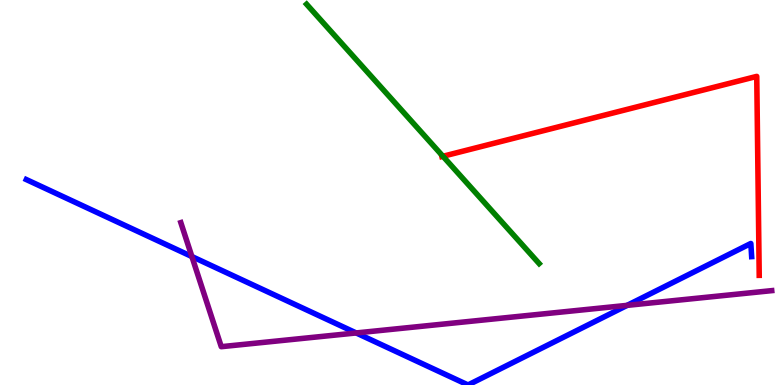[{'lines': ['blue', 'red'], 'intersections': []}, {'lines': ['green', 'red'], 'intersections': [{'x': 5.72, 'y': 5.94}]}, {'lines': ['purple', 'red'], 'intersections': []}, {'lines': ['blue', 'green'], 'intersections': []}, {'lines': ['blue', 'purple'], 'intersections': [{'x': 2.48, 'y': 3.34}, {'x': 4.6, 'y': 1.35}, {'x': 8.09, 'y': 2.07}]}, {'lines': ['green', 'purple'], 'intersections': []}]